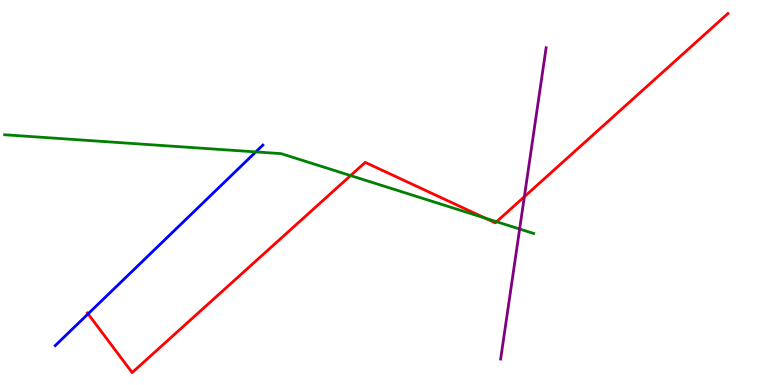[{'lines': ['blue', 'red'], 'intersections': [{'x': 1.14, 'y': 1.85}]}, {'lines': ['green', 'red'], 'intersections': [{'x': 4.52, 'y': 5.44}, {'x': 6.26, 'y': 4.33}, {'x': 6.41, 'y': 4.24}]}, {'lines': ['purple', 'red'], 'intersections': [{'x': 6.77, 'y': 4.89}]}, {'lines': ['blue', 'green'], 'intersections': [{'x': 3.3, 'y': 6.05}]}, {'lines': ['blue', 'purple'], 'intersections': []}, {'lines': ['green', 'purple'], 'intersections': [{'x': 6.71, 'y': 4.05}]}]